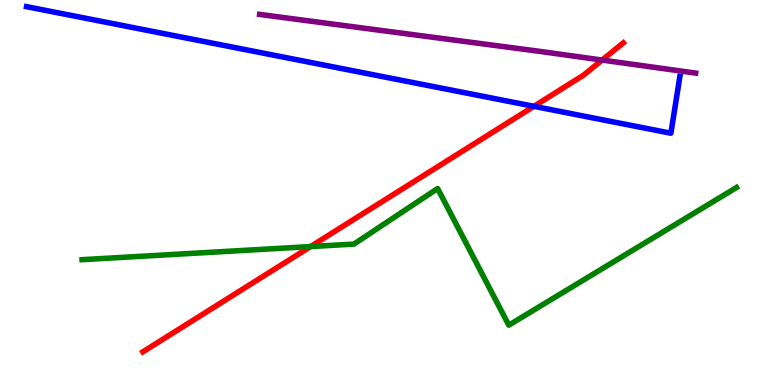[{'lines': ['blue', 'red'], 'intersections': [{'x': 6.89, 'y': 7.24}]}, {'lines': ['green', 'red'], 'intersections': [{'x': 4.01, 'y': 3.6}]}, {'lines': ['purple', 'red'], 'intersections': [{'x': 7.77, 'y': 8.44}]}, {'lines': ['blue', 'green'], 'intersections': []}, {'lines': ['blue', 'purple'], 'intersections': []}, {'lines': ['green', 'purple'], 'intersections': []}]